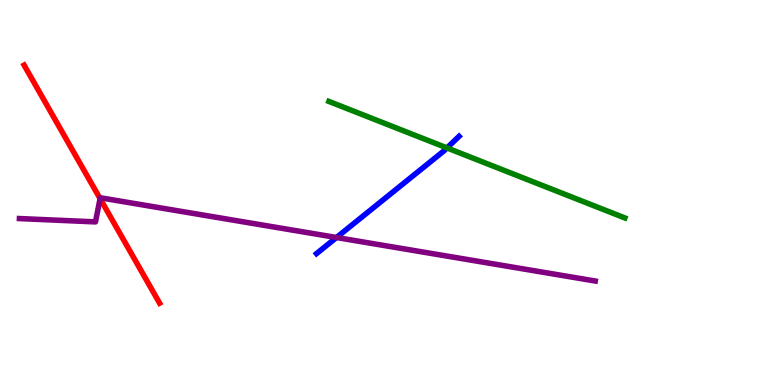[{'lines': ['blue', 'red'], 'intersections': []}, {'lines': ['green', 'red'], 'intersections': []}, {'lines': ['purple', 'red'], 'intersections': [{'x': 1.29, 'y': 4.84}]}, {'lines': ['blue', 'green'], 'intersections': [{'x': 5.77, 'y': 6.16}]}, {'lines': ['blue', 'purple'], 'intersections': [{'x': 4.34, 'y': 3.83}]}, {'lines': ['green', 'purple'], 'intersections': []}]